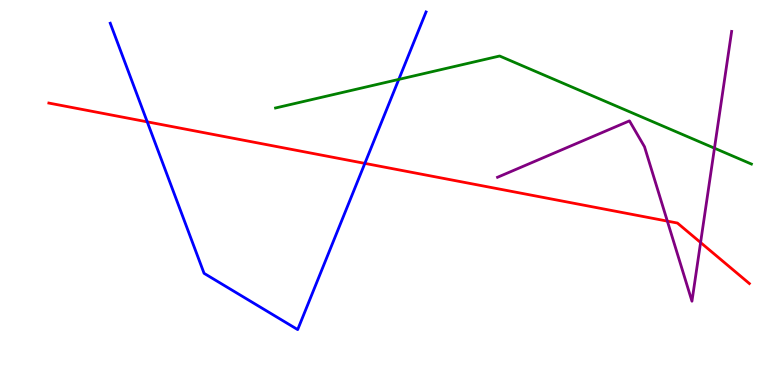[{'lines': ['blue', 'red'], 'intersections': [{'x': 1.9, 'y': 6.84}, {'x': 4.71, 'y': 5.76}]}, {'lines': ['green', 'red'], 'intersections': []}, {'lines': ['purple', 'red'], 'intersections': [{'x': 8.61, 'y': 4.26}, {'x': 9.04, 'y': 3.7}]}, {'lines': ['blue', 'green'], 'intersections': [{'x': 5.15, 'y': 7.94}]}, {'lines': ['blue', 'purple'], 'intersections': []}, {'lines': ['green', 'purple'], 'intersections': [{'x': 9.22, 'y': 6.15}]}]